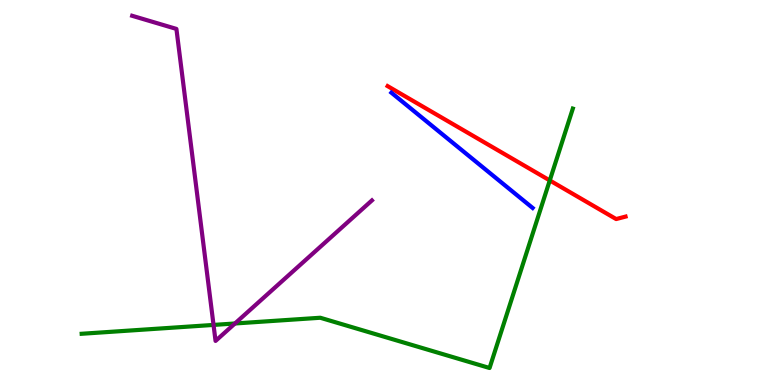[{'lines': ['blue', 'red'], 'intersections': []}, {'lines': ['green', 'red'], 'intersections': [{'x': 7.09, 'y': 5.31}]}, {'lines': ['purple', 'red'], 'intersections': []}, {'lines': ['blue', 'green'], 'intersections': []}, {'lines': ['blue', 'purple'], 'intersections': []}, {'lines': ['green', 'purple'], 'intersections': [{'x': 2.76, 'y': 1.56}, {'x': 3.03, 'y': 1.6}]}]